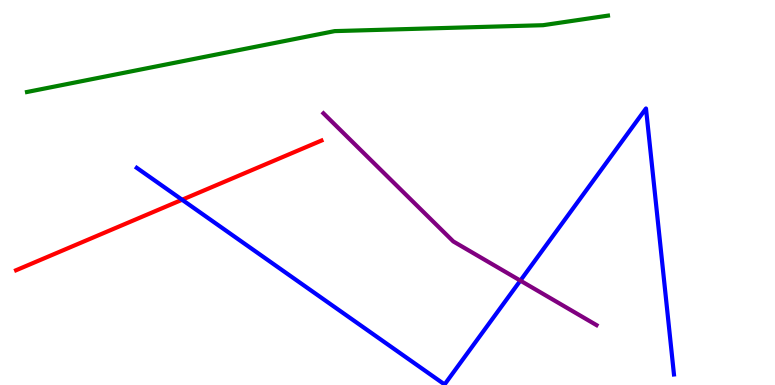[{'lines': ['blue', 'red'], 'intersections': [{'x': 2.35, 'y': 4.81}]}, {'lines': ['green', 'red'], 'intersections': []}, {'lines': ['purple', 'red'], 'intersections': []}, {'lines': ['blue', 'green'], 'intersections': []}, {'lines': ['blue', 'purple'], 'intersections': [{'x': 6.71, 'y': 2.71}]}, {'lines': ['green', 'purple'], 'intersections': []}]